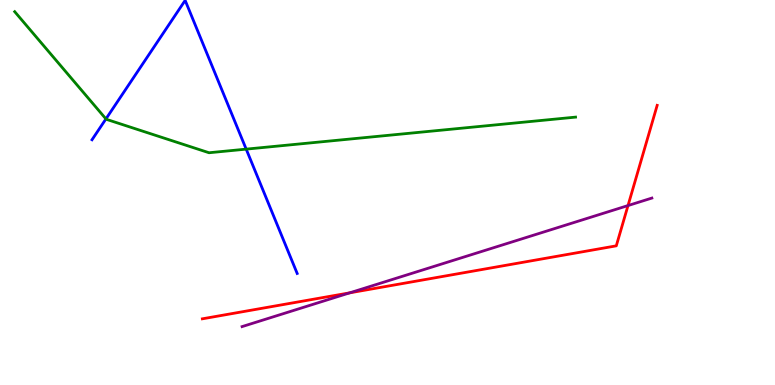[{'lines': ['blue', 'red'], 'intersections': []}, {'lines': ['green', 'red'], 'intersections': []}, {'lines': ['purple', 'red'], 'intersections': [{'x': 4.51, 'y': 2.39}, {'x': 8.1, 'y': 4.66}]}, {'lines': ['blue', 'green'], 'intersections': [{'x': 1.37, 'y': 6.91}, {'x': 3.18, 'y': 6.13}]}, {'lines': ['blue', 'purple'], 'intersections': []}, {'lines': ['green', 'purple'], 'intersections': []}]